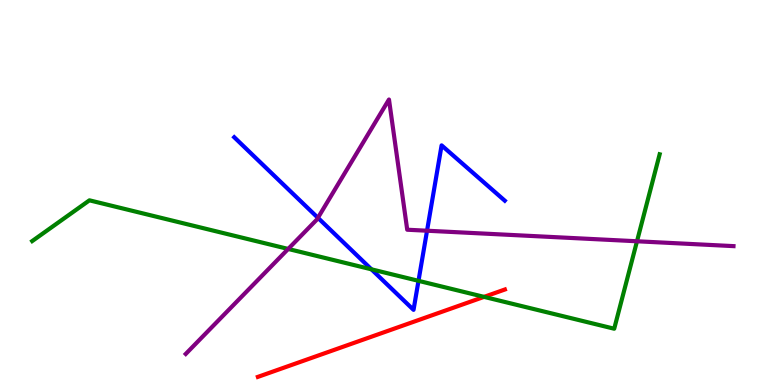[{'lines': ['blue', 'red'], 'intersections': []}, {'lines': ['green', 'red'], 'intersections': [{'x': 6.25, 'y': 2.29}]}, {'lines': ['purple', 'red'], 'intersections': []}, {'lines': ['blue', 'green'], 'intersections': [{'x': 4.79, 'y': 3.0}, {'x': 5.4, 'y': 2.71}]}, {'lines': ['blue', 'purple'], 'intersections': [{'x': 4.1, 'y': 4.34}, {'x': 5.51, 'y': 4.01}]}, {'lines': ['green', 'purple'], 'intersections': [{'x': 3.72, 'y': 3.53}, {'x': 8.22, 'y': 3.73}]}]